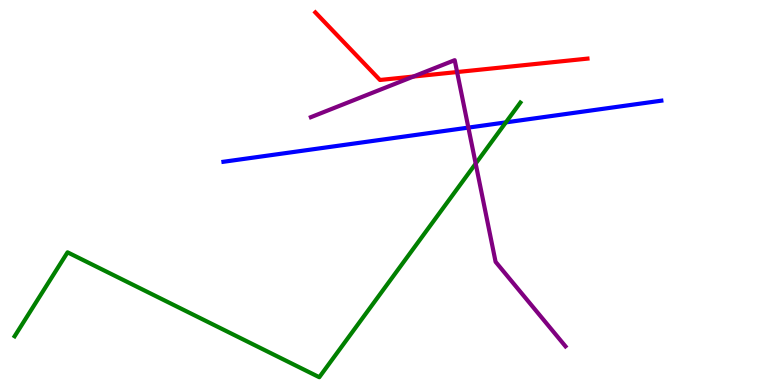[{'lines': ['blue', 'red'], 'intersections': []}, {'lines': ['green', 'red'], 'intersections': []}, {'lines': ['purple', 'red'], 'intersections': [{'x': 5.33, 'y': 8.01}, {'x': 5.9, 'y': 8.13}]}, {'lines': ['blue', 'green'], 'intersections': [{'x': 6.53, 'y': 6.82}]}, {'lines': ['blue', 'purple'], 'intersections': [{'x': 6.04, 'y': 6.69}]}, {'lines': ['green', 'purple'], 'intersections': [{'x': 6.14, 'y': 5.75}]}]